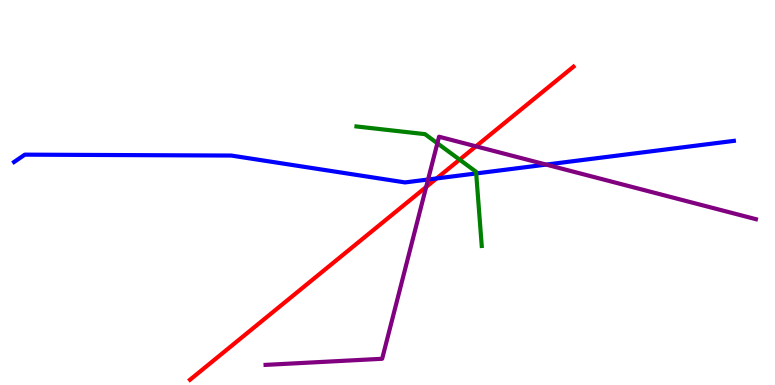[{'lines': ['blue', 'red'], 'intersections': [{'x': 5.63, 'y': 5.37}]}, {'lines': ['green', 'red'], 'intersections': [{'x': 5.93, 'y': 5.85}]}, {'lines': ['purple', 'red'], 'intersections': [{'x': 5.5, 'y': 5.14}, {'x': 6.14, 'y': 6.2}]}, {'lines': ['blue', 'green'], 'intersections': [{'x': 6.14, 'y': 5.5}]}, {'lines': ['blue', 'purple'], 'intersections': [{'x': 5.52, 'y': 5.34}, {'x': 7.05, 'y': 5.72}]}, {'lines': ['green', 'purple'], 'intersections': [{'x': 5.64, 'y': 6.28}]}]